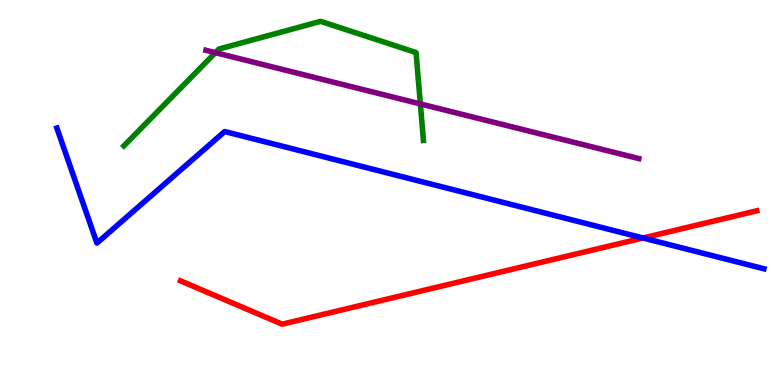[{'lines': ['blue', 'red'], 'intersections': [{'x': 8.3, 'y': 3.82}]}, {'lines': ['green', 'red'], 'intersections': []}, {'lines': ['purple', 'red'], 'intersections': []}, {'lines': ['blue', 'green'], 'intersections': []}, {'lines': ['blue', 'purple'], 'intersections': []}, {'lines': ['green', 'purple'], 'intersections': [{'x': 2.78, 'y': 8.63}, {'x': 5.42, 'y': 7.3}]}]